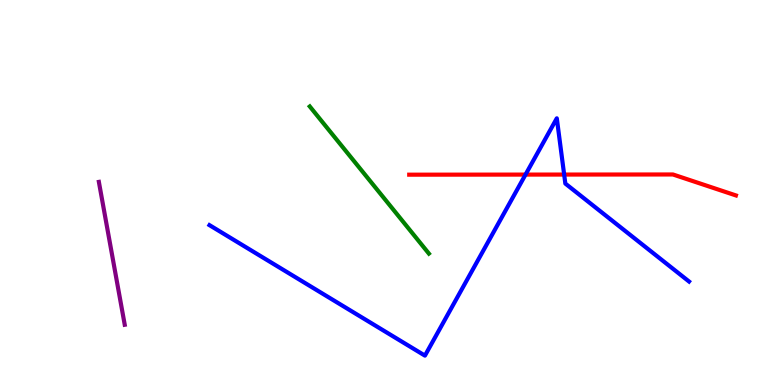[{'lines': ['blue', 'red'], 'intersections': [{'x': 6.78, 'y': 5.47}, {'x': 7.28, 'y': 5.47}]}, {'lines': ['green', 'red'], 'intersections': []}, {'lines': ['purple', 'red'], 'intersections': []}, {'lines': ['blue', 'green'], 'intersections': []}, {'lines': ['blue', 'purple'], 'intersections': []}, {'lines': ['green', 'purple'], 'intersections': []}]